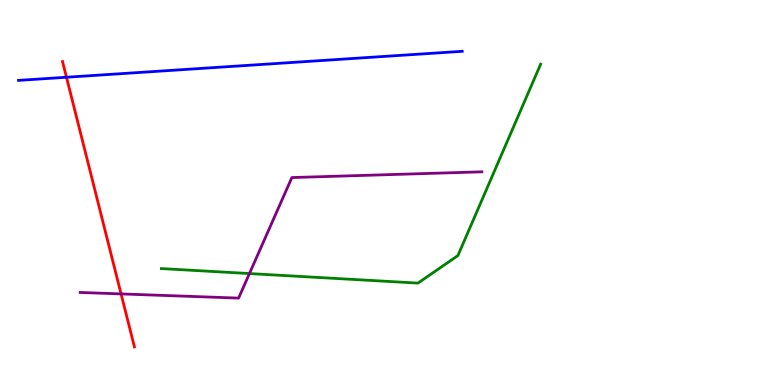[{'lines': ['blue', 'red'], 'intersections': [{'x': 0.858, 'y': 7.99}]}, {'lines': ['green', 'red'], 'intersections': []}, {'lines': ['purple', 'red'], 'intersections': [{'x': 1.56, 'y': 2.37}]}, {'lines': ['blue', 'green'], 'intersections': []}, {'lines': ['blue', 'purple'], 'intersections': []}, {'lines': ['green', 'purple'], 'intersections': [{'x': 3.22, 'y': 2.89}]}]